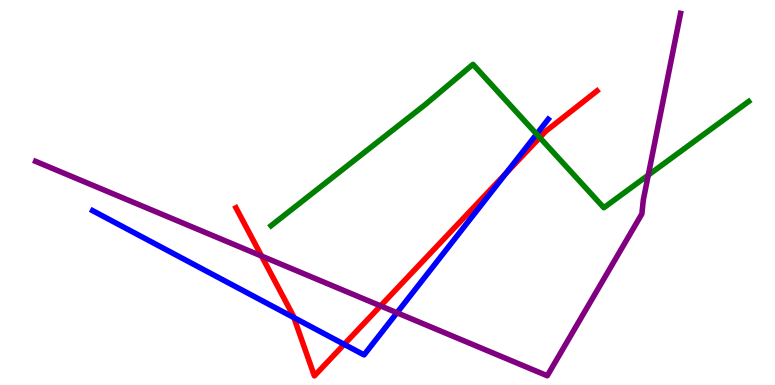[{'lines': ['blue', 'red'], 'intersections': [{'x': 3.79, 'y': 1.75}, {'x': 4.44, 'y': 1.06}, {'x': 6.53, 'y': 5.5}]}, {'lines': ['green', 'red'], 'intersections': [{'x': 6.96, 'y': 6.43}]}, {'lines': ['purple', 'red'], 'intersections': [{'x': 3.38, 'y': 3.35}, {'x': 4.91, 'y': 2.05}]}, {'lines': ['blue', 'green'], 'intersections': [{'x': 6.92, 'y': 6.52}]}, {'lines': ['blue', 'purple'], 'intersections': [{'x': 5.12, 'y': 1.88}]}, {'lines': ['green', 'purple'], 'intersections': [{'x': 8.36, 'y': 5.45}]}]